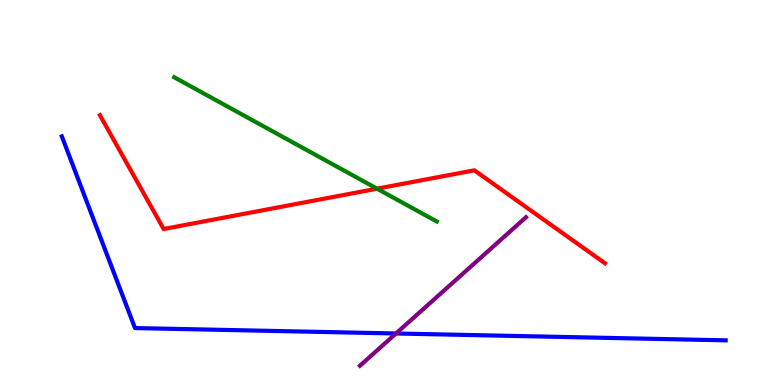[{'lines': ['blue', 'red'], 'intersections': []}, {'lines': ['green', 'red'], 'intersections': [{'x': 4.87, 'y': 5.1}]}, {'lines': ['purple', 'red'], 'intersections': []}, {'lines': ['blue', 'green'], 'intersections': []}, {'lines': ['blue', 'purple'], 'intersections': [{'x': 5.11, 'y': 1.34}]}, {'lines': ['green', 'purple'], 'intersections': []}]